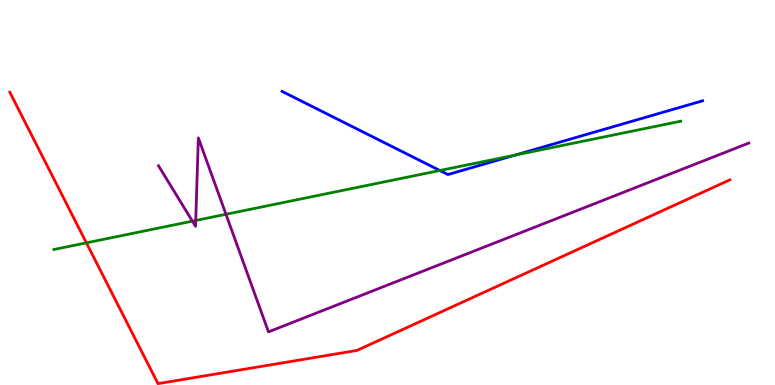[{'lines': ['blue', 'red'], 'intersections': []}, {'lines': ['green', 'red'], 'intersections': [{'x': 1.11, 'y': 3.69}]}, {'lines': ['purple', 'red'], 'intersections': []}, {'lines': ['blue', 'green'], 'intersections': [{'x': 5.68, 'y': 5.57}, {'x': 6.65, 'y': 5.97}]}, {'lines': ['blue', 'purple'], 'intersections': []}, {'lines': ['green', 'purple'], 'intersections': [{'x': 2.48, 'y': 4.26}, {'x': 2.53, 'y': 4.27}, {'x': 2.92, 'y': 4.43}]}]